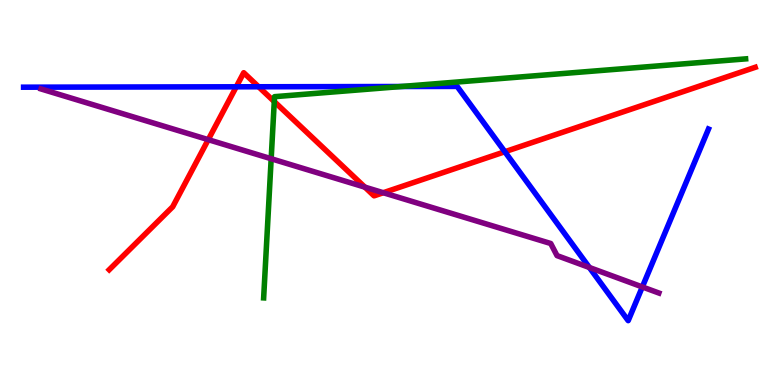[{'lines': ['blue', 'red'], 'intersections': [{'x': 3.05, 'y': 7.75}, {'x': 3.34, 'y': 7.75}, {'x': 6.51, 'y': 6.06}]}, {'lines': ['green', 'red'], 'intersections': [{'x': 3.54, 'y': 7.36}]}, {'lines': ['purple', 'red'], 'intersections': [{'x': 2.69, 'y': 6.37}, {'x': 4.71, 'y': 5.14}, {'x': 4.95, 'y': 4.99}]}, {'lines': ['blue', 'green'], 'intersections': [{'x': 5.18, 'y': 7.75}]}, {'lines': ['blue', 'purple'], 'intersections': [{'x': 7.6, 'y': 3.05}, {'x': 8.29, 'y': 2.55}]}, {'lines': ['green', 'purple'], 'intersections': [{'x': 3.5, 'y': 5.88}]}]